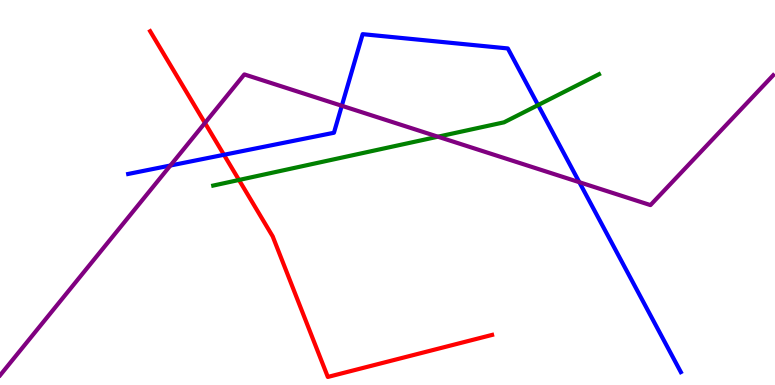[{'lines': ['blue', 'red'], 'intersections': [{'x': 2.89, 'y': 5.98}]}, {'lines': ['green', 'red'], 'intersections': [{'x': 3.08, 'y': 5.33}]}, {'lines': ['purple', 'red'], 'intersections': [{'x': 2.64, 'y': 6.81}]}, {'lines': ['blue', 'green'], 'intersections': [{'x': 6.94, 'y': 7.27}]}, {'lines': ['blue', 'purple'], 'intersections': [{'x': 2.2, 'y': 5.7}, {'x': 4.41, 'y': 7.25}, {'x': 7.48, 'y': 5.27}]}, {'lines': ['green', 'purple'], 'intersections': [{'x': 5.65, 'y': 6.45}]}]